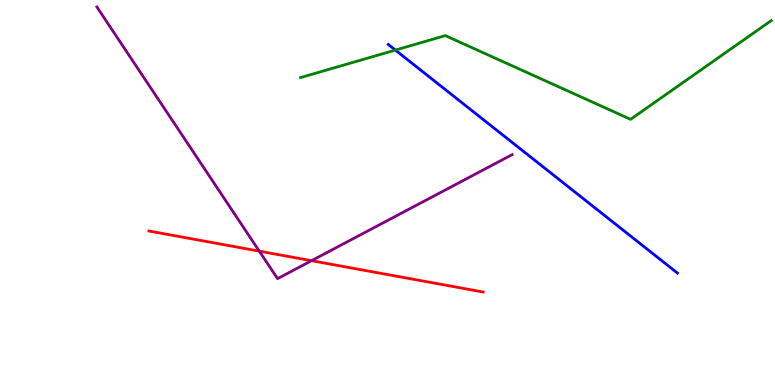[{'lines': ['blue', 'red'], 'intersections': []}, {'lines': ['green', 'red'], 'intersections': []}, {'lines': ['purple', 'red'], 'intersections': [{'x': 3.35, 'y': 3.48}, {'x': 4.02, 'y': 3.23}]}, {'lines': ['blue', 'green'], 'intersections': [{'x': 5.1, 'y': 8.7}]}, {'lines': ['blue', 'purple'], 'intersections': []}, {'lines': ['green', 'purple'], 'intersections': []}]